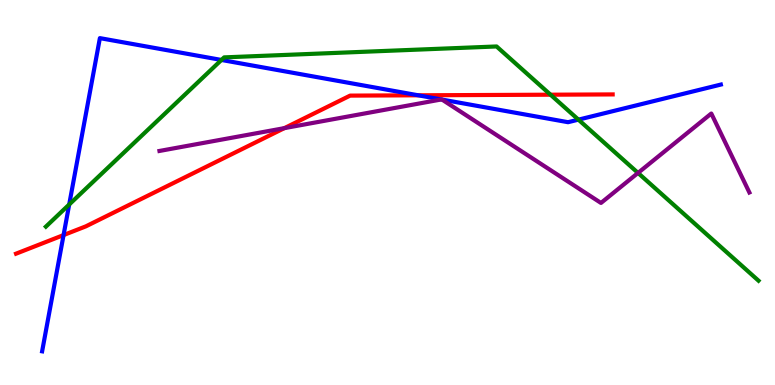[{'lines': ['blue', 'red'], 'intersections': [{'x': 0.82, 'y': 3.89}, {'x': 5.4, 'y': 7.52}]}, {'lines': ['green', 'red'], 'intersections': [{'x': 7.1, 'y': 7.54}]}, {'lines': ['purple', 'red'], 'intersections': [{'x': 3.67, 'y': 6.67}]}, {'lines': ['blue', 'green'], 'intersections': [{'x': 0.893, 'y': 4.69}, {'x': 2.86, 'y': 8.44}, {'x': 7.46, 'y': 6.89}]}, {'lines': ['blue', 'purple'], 'intersections': [{'x': 5.7, 'y': 7.42}, {'x': 5.7, 'y': 7.41}]}, {'lines': ['green', 'purple'], 'intersections': [{'x': 8.23, 'y': 5.51}]}]